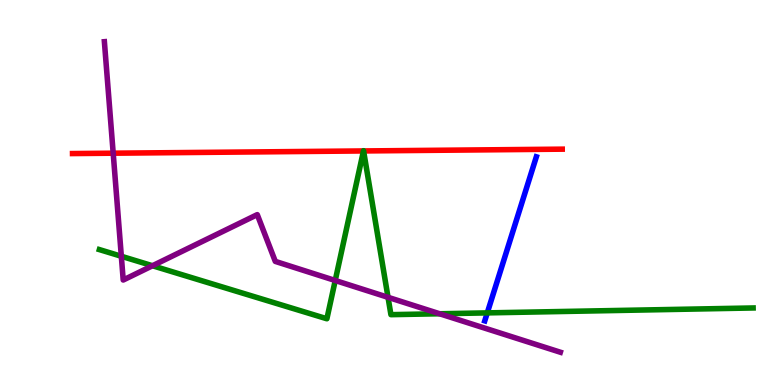[{'lines': ['blue', 'red'], 'intersections': []}, {'lines': ['green', 'red'], 'intersections': [{'x': 4.69, 'y': 6.08}, {'x': 4.69, 'y': 6.08}]}, {'lines': ['purple', 'red'], 'intersections': [{'x': 1.46, 'y': 6.02}]}, {'lines': ['blue', 'green'], 'intersections': [{'x': 6.29, 'y': 1.87}]}, {'lines': ['blue', 'purple'], 'intersections': []}, {'lines': ['green', 'purple'], 'intersections': [{'x': 1.57, 'y': 3.34}, {'x': 1.97, 'y': 3.1}, {'x': 4.33, 'y': 2.71}, {'x': 5.01, 'y': 2.28}, {'x': 5.67, 'y': 1.85}]}]